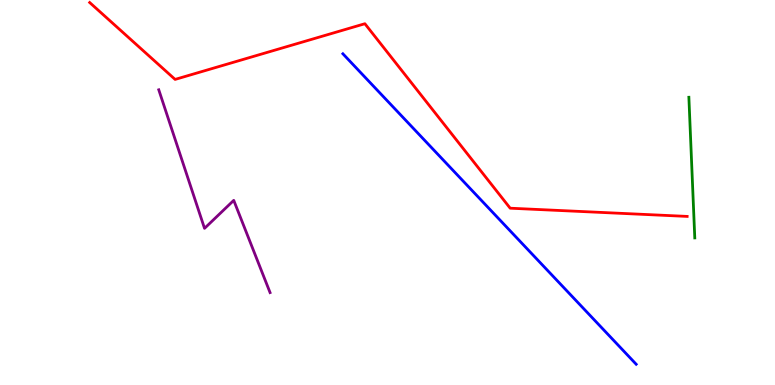[{'lines': ['blue', 'red'], 'intersections': []}, {'lines': ['green', 'red'], 'intersections': []}, {'lines': ['purple', 'red'], 'intersections': []}, {'lines': ['blue', 'green'], 'intersections': []}, {'lines': ['blue', 'purple'], 'intersections': []}, {'lines': ['green', 'purple'], 'intersections': []}]